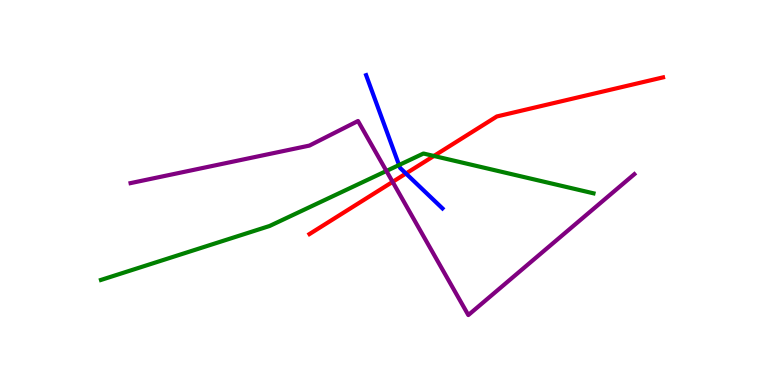[{'lines': ['blue', 'red'], 'intersections': [{'x': 5.24, 'y': 5.49}]}, {'lines': ['green', 'red'], 'intersections': [{'x': 5.6, 'y': 5.95}]}, {'lines': ['purple', 'red'], 'intersections': [{'x': 5.07, 'y': 5.28}]}, {'lines': ['blue', 'green'], 'intersections': [{'x': 5.15, 'y': 5.71}]}, {'lines': ['blue', 'purple'], 'intersections': []}, {'lines': ['green', 'purple'], 'intersections': [{'x': 4.99, 'y': 5.56}]}]